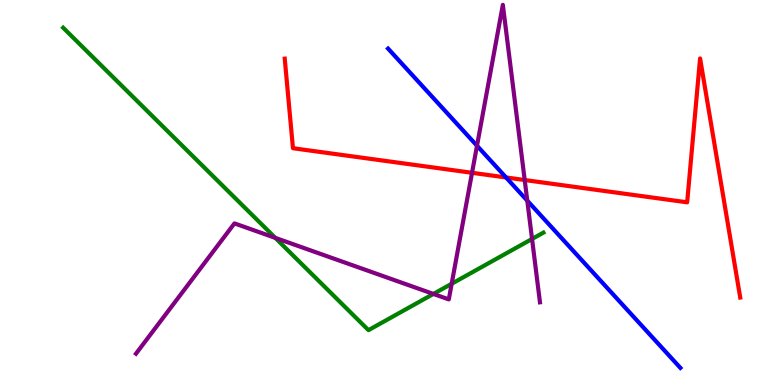[{'lines': ['blue', 'red'], 'intersections': [{'x': 6.53, 'y': 5.39}]}, {'lines': ['green', 'red'], 'intersections': []}, {'lines': ['purple', 'red'], 'intersections': [{'x': 6.09, 'y': 5.51}, {'x': 6.77, 'y': 5.32}]}, {'lines': ['blue', 'green'], 'intersections': []}, {'lines': ['blue', 'purple'], 'intersections': [{'x': 6.15, 'y': 6.21}, {'x': 6.8, 'y': 4.79}]}, {'lines': ['green', 'purple'], 'intersections': [{'x': 3.55, 'y': 3.82}, {'x': 5.59, 'y': 2.37}, {'x': 5.83, 'y': 2.63}, {'x': 6.87, 'y': 3.79}]}]